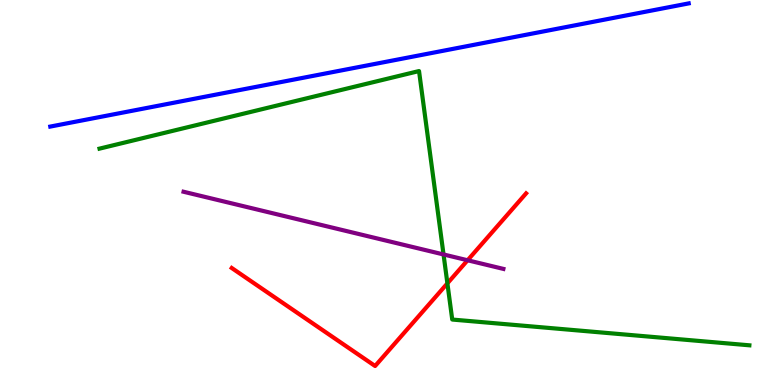[{'lines': ['blue', 'red'], 'intersections': []}, {'lines': ['green', 'red'], 'intersections': [{'x': 5.77, 'y': 2.64}]}, {'lines': ['purple', 'red'], 'intersections': [{'x': 6.03, 'y': 3.24}]}, {'lines': ['blue', 'green'], 'intersections': []}, {'lines': ['blue', 'purple'], 'intersections': []}, {'lines': ['green', 'purple'], 'intersections': [{'x': 5.72, 'y': 3.39}]}]